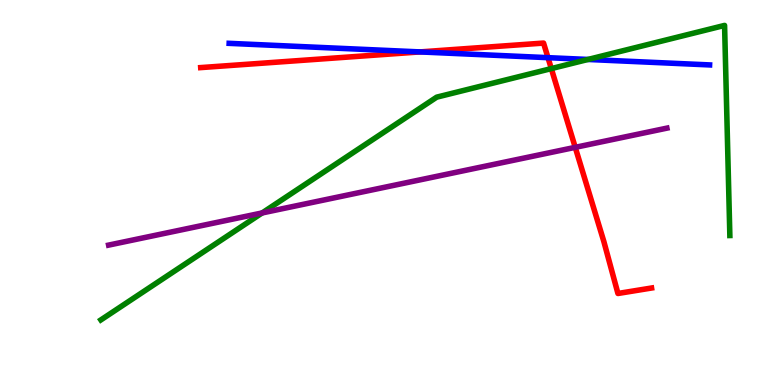[{'lines': ['blue', 'red'], 'intersections': [{'x': 5.42, 'y': 8.65}, {'x': 7.07, 'y': 8.5}]}, {'lines': ['green', 'red'], 'intersections': [{'x': 7.11, 'y': 8.22}]}, {'lines': ['purple', 'red'], 'intersections': [{'x': 7.42, 'y': 6.17}]}, {'lines': ['blue', 'green'], 'intersections': [{'x': 7.59, 'y': 8.46}]}, {'lines': ['blue', 'purple'], 'intersections': []}, {'lines': ['green', 'purple'], 'intersections': [{'x': 3.38, 'y': 4.47}]}]